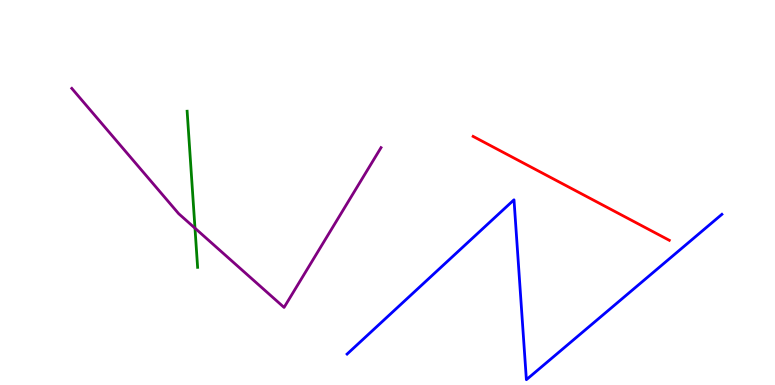[{'lines': ['blue', 'red'], 'intersections': []}, {'lines': ['green', 'red'], 'intersections': []}, {'lines': ['purple', 'red'], 'intersections': []}, {'lines': ['blue', 'green'], 'intersections': []}, {'lines': ['blue', 'purple'], 'intersections': []}, {'lines': ['green', 'purple'], 'intersections': [{'x': 2.52, 'y': 4.07}]}]